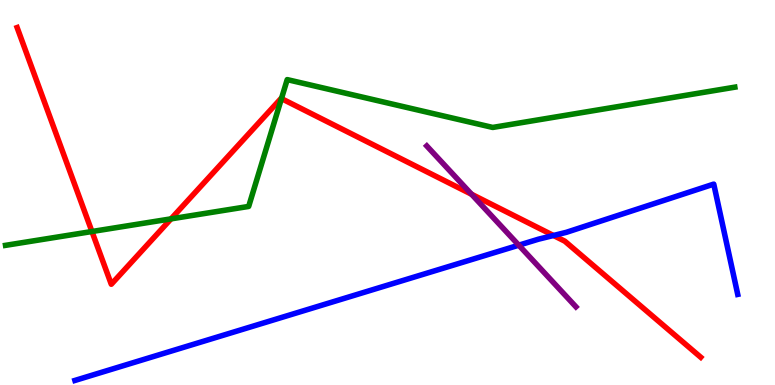[{'lines': ['blue', 'red'], 'intersections': [{'x': 7.14, 'y': 3.88}]}, {'lines': ['green', 'red'], 'intersections': [{'x': 1.19, 'y': 3.99}, {'x': 2.21, 'y': 4.32}, {'x': 3.63, 'y': 7.44}]}, {'lines': ['purple', 'red'], 'intersections': [{'x': 6.08, 'y': 4.95}]}, {'lines': ['blue', 'green'], 'intersections': []}, {'lines': ['blue', 'purple'], 'intersections': [{'x': 6.69, 'y': 3.63}]}, {'lines': ['green', 'purple'], 'intersections': []}]